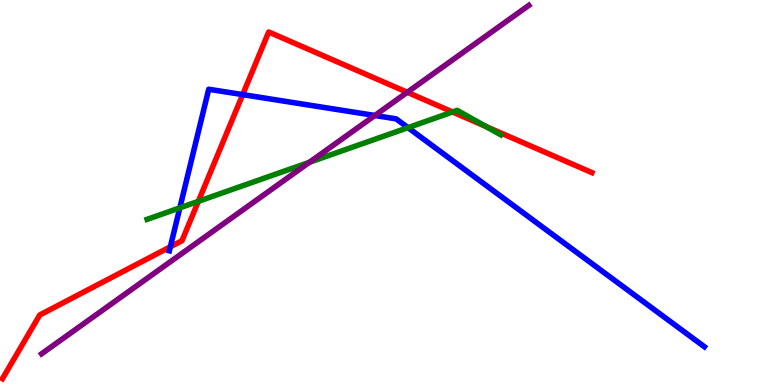[{'lines': ['blue', 'red'], 'intersections': [{'x': 2.2, 'y': 3.59}, {'x': 3.13, 'y': 7.54}]}, {'lines': ['green', 'red'], 'intersections': [{'x': 2.56, 'y': 4.77}, {'x': 5.84, 'y': 7.09}, {'x': 6.27, 'y': 6.71}]}, {'lines': ['purple', 'red'], 'intersections': [{'x': 5.26, 'y': 7.6}]}, {'lines': ['blue', 'green'], 'intersections': [{'x': 2.32, 'y': 4.6}, {'x': 5.26, 'y': 6.68}]}, {'lines': ['blue', 'purple'], 'intersections': [{'x': 4.84, 'y': 7.0}]}, {'lines': ['green', 'purple'], 'intersections': [{'x': 3.99, 'y': 5.78}]}]